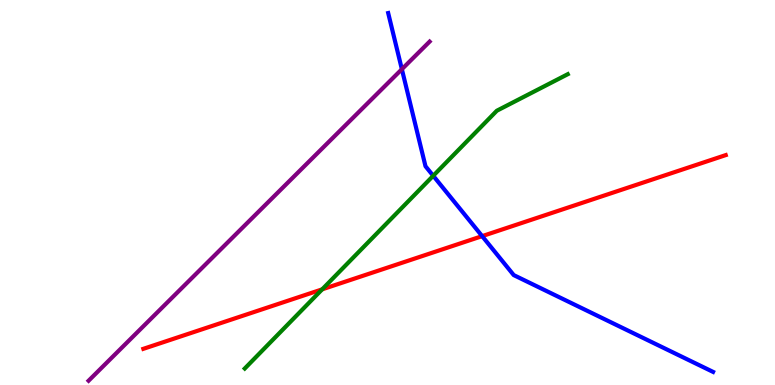[{'lines': ['blue', 'red'], 'intersections': [{'x': 6.22, 'y': 3.87}]}, {'lines': ['green', 'red'], 'intersections': [{'x': 4.16, 'y': 2.48}]}, {'lines': ['purple', 'red'], 'intersections': []}, {'lines': ['blue', 'green'], 'intersections': [{'x': 5.59, 'y': 5.43}]}, {'lines': ['blue', 'purple'], 'intersections': [{'x': 5.19, 'y': 8.2}]}, {'lines': ['green', 'purple'], 'intersections': []}]